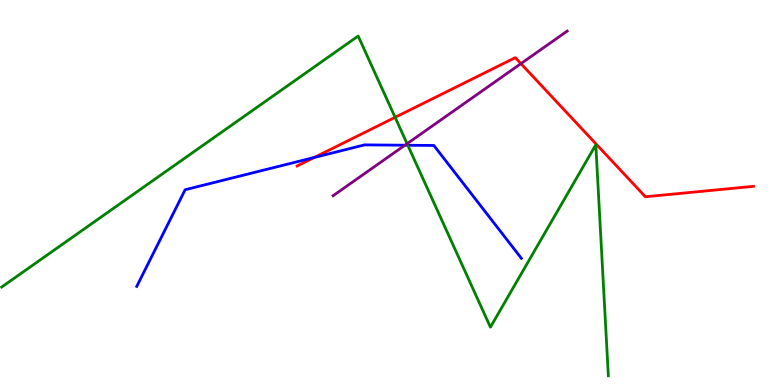[{'lines': ['blue', 'red'], 'intersections': [{'x': 4.06, 'y': 5.91}]}, {'lines': ['green', 'red'], 'intersections': [{'x': 5.1, 'y': 6.95}]}, {'lines': ['purple', 'red'], 'intersections': [{'x': 6.72, 'y': 8.35}]}, {'lines': ['blue', 'green'], 'intersections': [{'x': 5.26, 'y': 6.23}]}, {'lines': ['blue', 'purple'], 'intersections': [{'x': 5.22, 'y': 6.23}]}, {'lines': ['green', 'purple'], 'intersections': [{'x': 5.25, 'y': 6.27}]}]